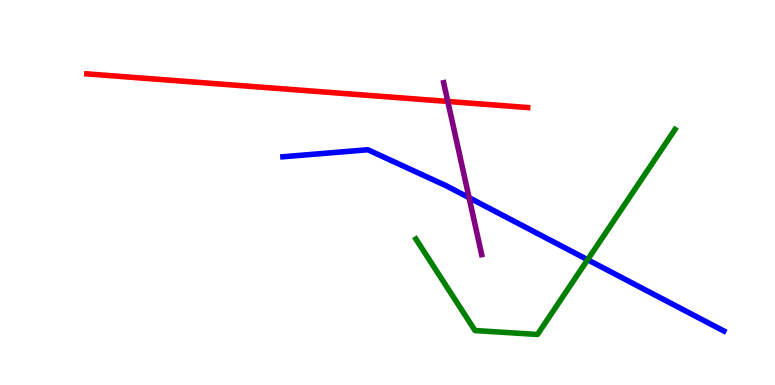[{'lines': ['blue', 'red'], 'intersections': []}, {'lines': ['green', 'red'], 'intersections': []}, {'lines': ['purple', 'red'], 'intersections': [{'x': 5.78, 'y': 7.37}]}, {'lines': ['blue', 'green'], 'intersections': [{'x': 7.58, 'y': 3.25}]}, {'lines': ['blue', 'purple'], 'intersections': [{'x': 6.05, 'y': 4.86}]}, {'lines': ['green', 'purple'], 'intersections': []}]